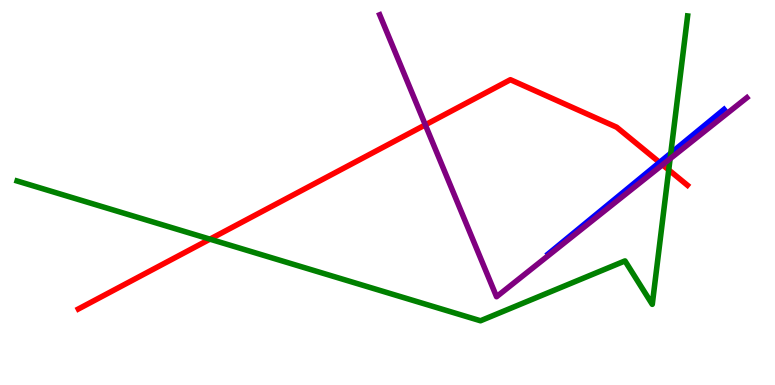[{'lines': ['blue', 'red'], 'intersections': [{'x': 8.51, 'y': 5.78}]}, {'lines': ['green', 'red'], 'intersections': [{'x': 2.71, 'y': 3.79}, {'x': 8.63, 'y': 5.59}]}, {'lines': ['purple', 'red'], 'intersections': [{'x': 5.49, 'y': 6.76}, {'x': 8.55, 'y': 5.72}]}, {'lines': ['blue', 'green'], 'intersections': [{'x': 8.66, 'y': 6.02}]}, {'lines': ['blue', 'purple'], 'intersections': []}, {'lines': ['green', 'purple'], 'intersections': [{'x': 8.65, 'y': 5.88}]}]